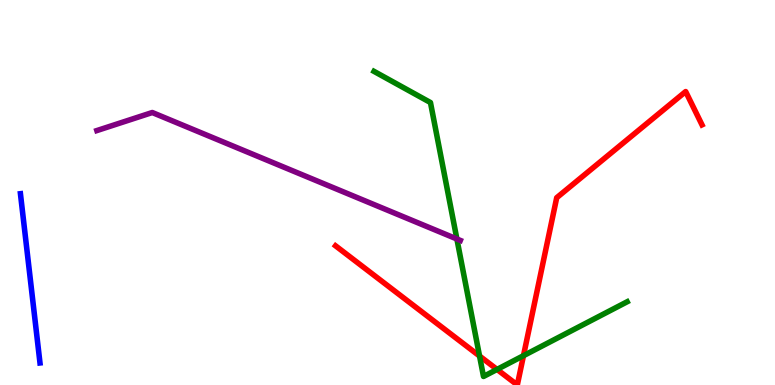[{'lines': ['blue', 'red'], 'intersections': []}, {'lines': ['green', 'red'], 'intersections': [{'x': 6.19, 'y': 0.753}, {'x': 6.41, 'y': 0.405}, {'x': 6.75, 'y': 0.762}]}, {'lines': ['purple', 'red'], 'intersections': []}, {'lines': ['blue', 'green'], 'intersections': []}, {'lines': ['blue', 'purple'], 'intersections': []}, {'lines': ['green', 'purple'], 'intersections': [{'x': 5.9, 'y': 3.79}]}]